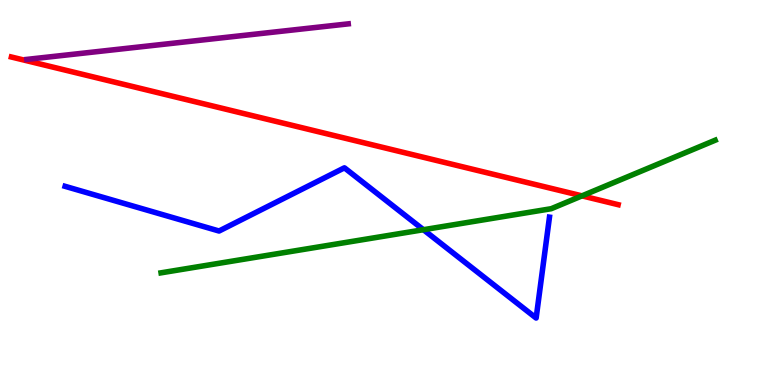[{'lines': ['blue', 'red'], 'intersections': []}, {'lines': ['green', 'red'], 'intersections': [{'x': 7.51, 'y': 4.91}]}, {'lines': ['purple', 'red'], 'intersections': []}, {'lines': ['blue', 'green'], 'intersections': [{'x': 5.46, 'y': 4.03}]}, {'lines': ['blue', 'purple'], 'intersections': []}, {'lines': ['green', 'purple'], 'intersections': []}]